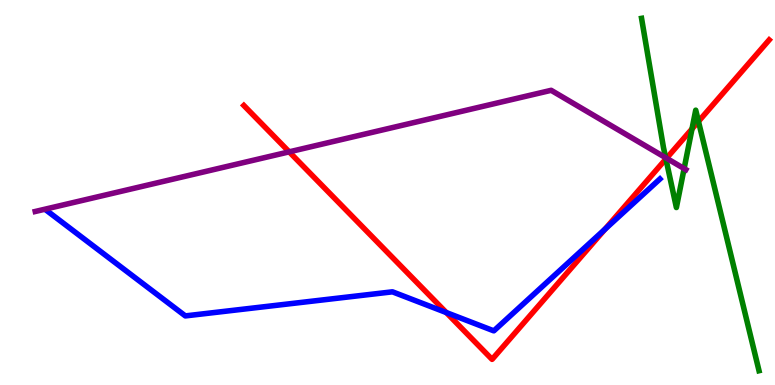[{'lines': ['blue', 'red'], 'intersections': [{'x': 5.76, 'y': 1.88}, {'x': 7.81, 'y': 4.05}]}, {'lines': ['green', 'red'], 'intersections': [{'x': 8.59, 'y': 5.87}, {'x': 8.93, 'y': 6.65}, {'x': 9.01, 'y': 6.85}]}, {'lines': ['purple', 'red'], 'intersections': [{'x': 3.73, 'y': 6.06}, {'x': 8.6, 'y': 5.89}]}, {'lines': ['blue', 'green'], 'intersections': []}, {'lines': ['blue', 'purple'], 'intersections': []}, {'lines': ['green', 'purple'], 'intersections': [{'x': 8.59, 'y': 5.9}, {'x': 8.83, 'y': 5.62}]}]